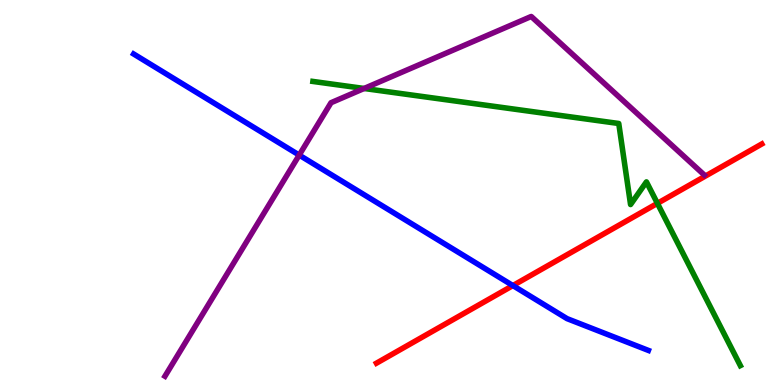[{'lines': ['blue', 'red'], 'intersections': [{'x': 6.62, 'y': 2.58}]}, {'lines': ['green', 'red'], 'intersections': [{'x': 8.48, 'y': 4.72}]}, {'lines': ['purple', 'red'], 'intersections': []}, {'lines': ['blue', 'green'], 'intersections': []}, {'lines': ['blue', 'purple'], 'intersections': [{'x': 3.86, 'y': 5.97}]}, {'lines': ['green', 'purple'], 'intersections': [{'x': 4.7, 'y': 7.7}]}]